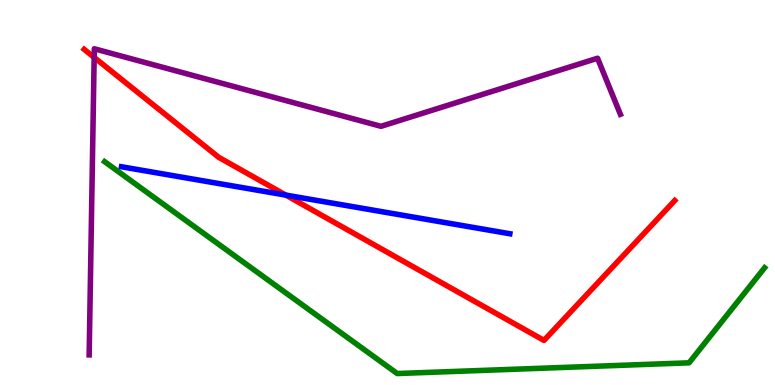[{'lines': ['blue', 'red'], 'intersections': [{'x': 3.69, 'y': 4.93}]}, {'lines': ['green', 'red'], 'intersections': []}, {'lines': ['purple', 'red'], 'intersections': [{'x': 1.22, 'y': 8.51}]}, {'lines': ['blue', 'green'], 'intersections': []}, {'lines': ['blue', 'purple'], 'intersections': []}, {'lines': ['green', 'purple'], 'intersections': []}]